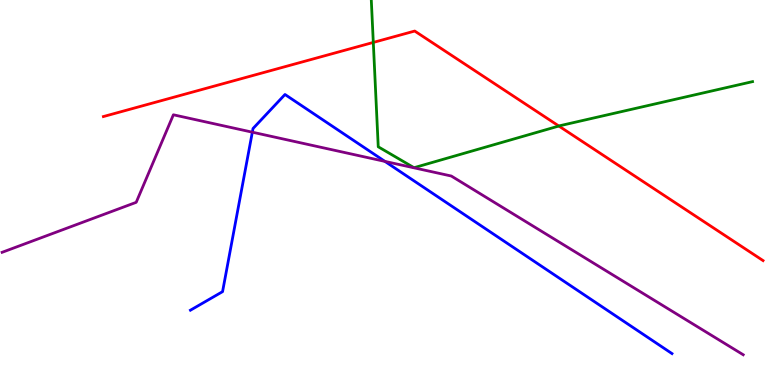[{'lines': ['blue', 'red'], 'intersections': []}, {'lines': ['green', 'red'], 'intersections': [{'x': 4.82, 'y': 8.9}, {'x': 7.21, 'y': 6.73}]}, {'lines': ['purple', 'red'], 'intersections': []}, {'lines': ['blue', 'green'], 'intersections': []}, {'lines': ['blue', 'purple'], 'intersections': [{'x': 3.26, 'y': 6.57}, {'x': 4.97, 'y': 5.81}]}, {'lines': ['green', 'purple'], 'intersections': []}]